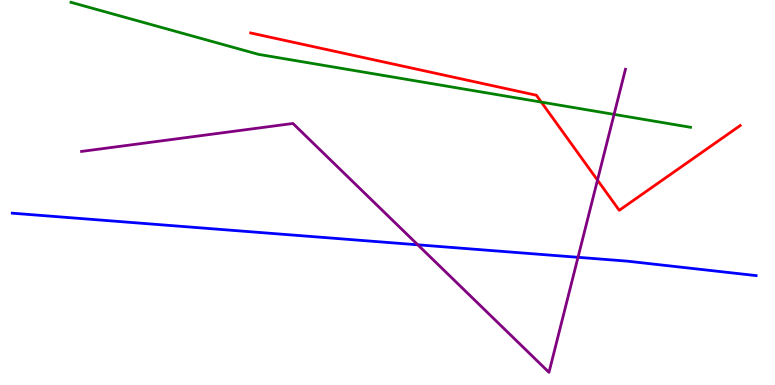[{'lines': ['blue', 'red'], 'intersections': []}, {'lines': ['green', 'red'], 'intersections': [{'x': 6.98, 'y': 7.35}]}, {'lines': ['purple', 'red'], 'intersections': [{'x': 7.71, 'y': 5.32}]}, {'lines': ['blue', 'green'], 'intersections': []}, {'lines': ['blue', 'purple'], 'intersections': [{'x': 5.39, 'y': 3.64}, {'x': 7.46, 'y': 3.32}]}, {'lines': ['green', 'purple'], 'intersections': [{'x': 7.92, 'y': 7.03}]}]